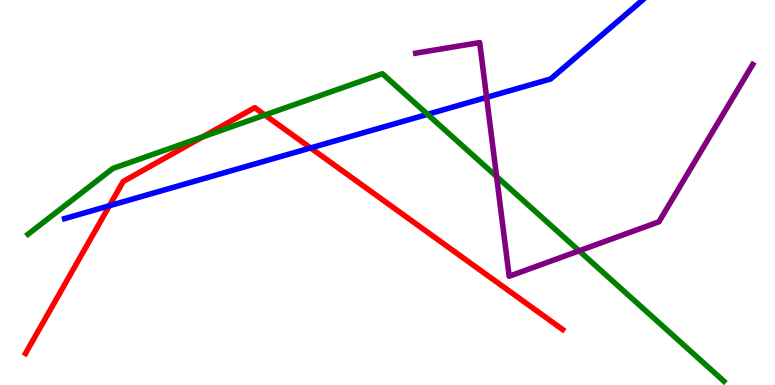[{'lines': ['blue', 'red'], 'intersections': [{'x': 1.41, 'y': 4.66}, {'x': 4.01, 'y': 6.16}]}, {'lines': ['green', 'red'], 'intersections': [{'x': 2.61, 'y': 6.44}, {'x': 3.42, 'y': 7.01}]}, {'lines': ['purple', 'red'], 'intersections': []}, {'lines': ['blue', 'green'], 'intersections': [{'x': 5.52, 'y': 7.03}]}, {'lines': ['blue', 'purple'], 'intersections': [{'x': 6.28, 'y': 7.47}]}, {'lines': ['green', 'purple'], 'intersections': [{'x': 6.41, 'y': 5.41}, {'x': 7.47, 'y': 3.49}]}]